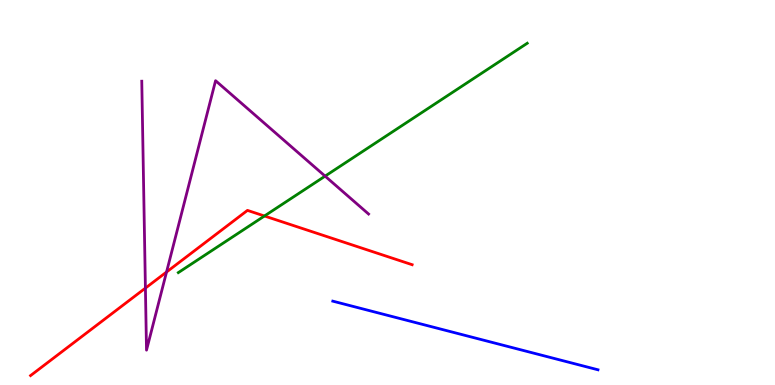[{'lines': ['blue', 'red'], 'intersections': []}, {'lines': ['green', 'red'], 'intersections': [{'x': 3.41, 'y': 4.39}]}, {'lines': ['purple', 'red'], 'intersections': [{'x': 1.88, 'y': 2.52}, {'x': 2.15, 'y': 2.93}]}, {'lines': ['blue', 'green'], 'intersections': []}, {'lines': ['blue', 'purple'], 'intersections': []}, {'lines': ['green', 'purple'], 'intersections': [{'x': 4.19, 'y': 5.43}]}]